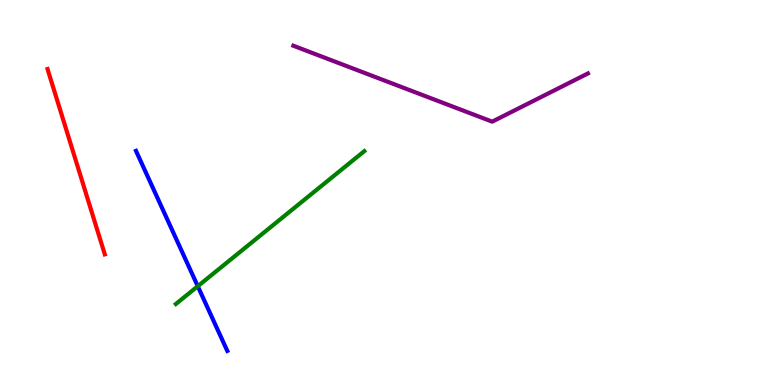[{'lines': ['blue', 'red'], 'intersections': []}, {'lines': ['green', 'red'], 'intersections': []}, {'lines': ['purple', 'red'], 'intersections': []}, {'lines': ['blue', 'green'], 'intersections': [{'x': 2.55, 'y': 2.57}]}, {'lines': ['blue', 'purple'], 'intersections': []}, {'lines': ['green', 'purple'], 'intersections': []}]